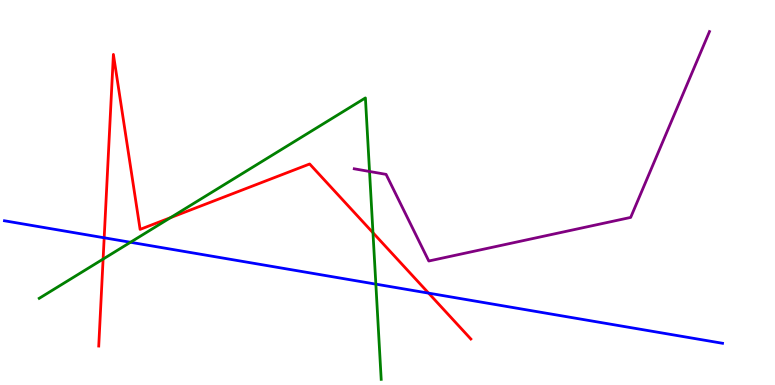[{'lines': ['blue', 'red'], 'intersections': [{'x': 1.34, 'y': 3.82}, {'x': 5.53, 'y': 2.39}]}, {'lines': ['green', 'red'], 'intersections': [{'x': 1.33, 'y': 3.27}, {'x': 2.2, 'y': 4.35}, {'x': 4.81, 'y': 3.95}]}, {'lines': ['purple', 'red'], 'intersections': []}, {'lines': ['blue', 'green'], 'intersections': [{'x': 1.68, 'y': 3.71}, {'x': 4.85, 'y': 2.62}]}, {'lines': ['blue', 'purple'], 'intersections': []}, {'lines': ['green', 'purple'], 'intersections': [{'x': 4.77, 'y': 5.55}]}]